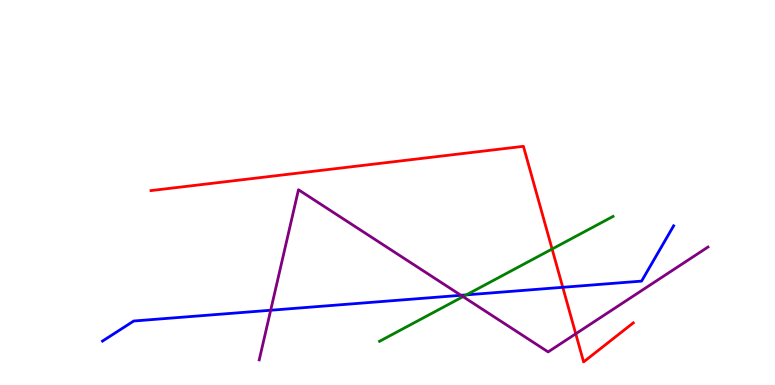[{'lines': ['blue', 'red'], 'intersections': [{'x': 7.26, 'y': 2.54}]}, {'lines': ['green', 'red'], 'intersections': [{'x': 7.12, 'y': 3.53}]}, {'lines': ['purple', 'red'], 'intersections': [{'x': 7.43, 'y': 1.33}]}, {'lines': ['blue', 'green'], 'intersections': [{'x': 6.02, 'y': 2.34}]}, {'lines': ['blue', 'purple'], 'intersections': [{'x': 3.49, 'y': 1.94}, {'x': 5.95, 'y': 2.33}]}, {'lines': ['green', 'purple'], 'intersections': [{'x': 5.97, 'y': 2.29}]}]